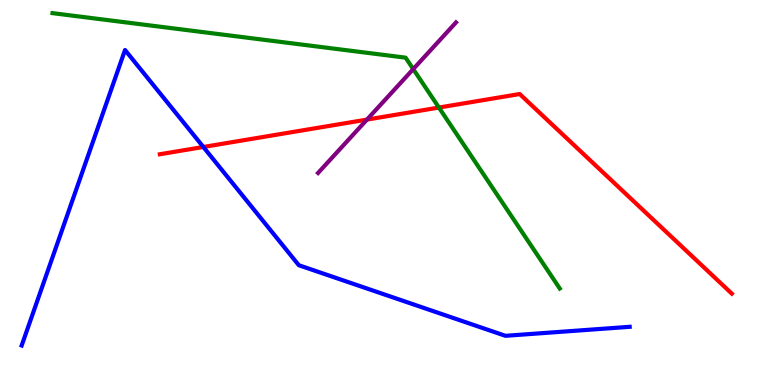[{'lines': ['blue', 'red'], 'intersections': [{'x': 2.62, 'y': 6.18}]}, {'lines': ['green', 'red'], 'intersections': [{'x': 5.66, 'y': 7.21}]}, {'lines': ['purple', 'red'], 'intersections': [{'x': 4.74, 'y': 6.89}]}, {'lines': ['blue', 'green'], 'intersections': []}, {'lines': ['blue', 'purple'], 'intersections': []}, {'lines': ['green', 'purple'], 'intersections': [{'x': 5.33, 'y': 8.21}]}]